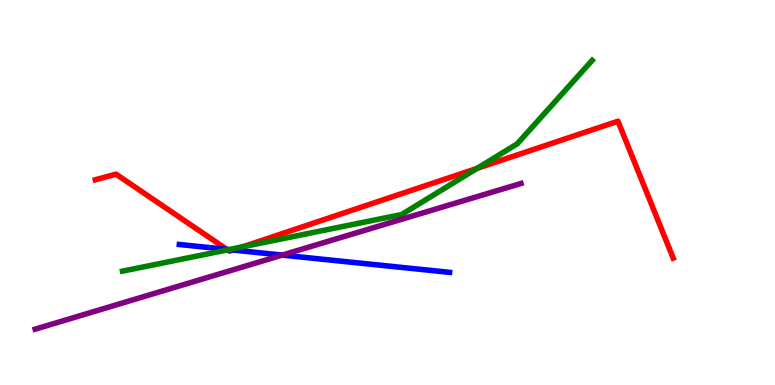[{'lines': ['blue', 'red'], 'intersections': [{'x': 2.93, 'y': 3.52}, {'x': 3.01, 'y': 3.51}]}, {'lines': ['green', 'red'], 'intersections': [{'x': 2.94, 'y': 3.51}, {'x': 3.14, 'y': 3.59}, {'x': 6.16, 'y': 5.63}]}, {'lines': ['purple', 'red'], 'intersections': []}, {'lines': ['blue', 'green'], 'intersections': [{'x': 2.95, 'y': 3.52}]}, {'lines': ['blue', 'purple'], 'intersections': [{'x': 3.64, 'y': 3.37}]}, {'lines': ['green', 'purple'], 'intersections': []}]